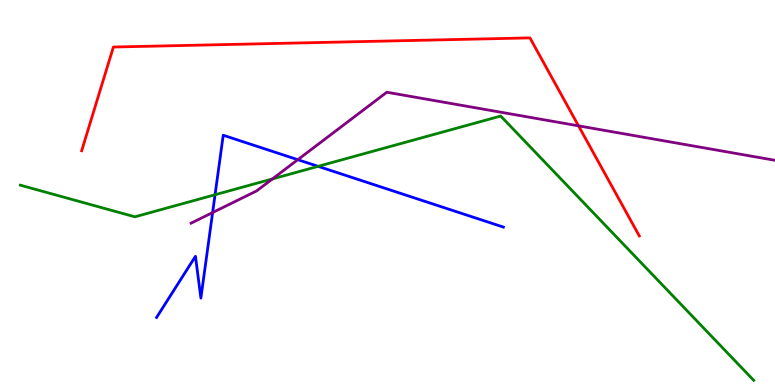[{'lines': ['blue', 'red'], 'intersections': []}, {'lines': ['green', 'red'], 'intersections': []}, {'lines': ['purple', 'red'], 'intersections': [{'x': 7.46, 'y': 6.73}]}, {'lines': ['blue', 'green'], 'intersections': [{'x': 2.77, 'y': 4.94}, {'x': 4.1, 'y': 5.68}]}, {'lines': ['blue', 'purple'], 'intersections': [{'x': 2.74, 'y': 4.48}, {'x': 3.84, 'y': 5.85}]}, {'lines': ['green', 'purple'], 'intersections': [{'x': 3.52, 'y': 5.35}]}]